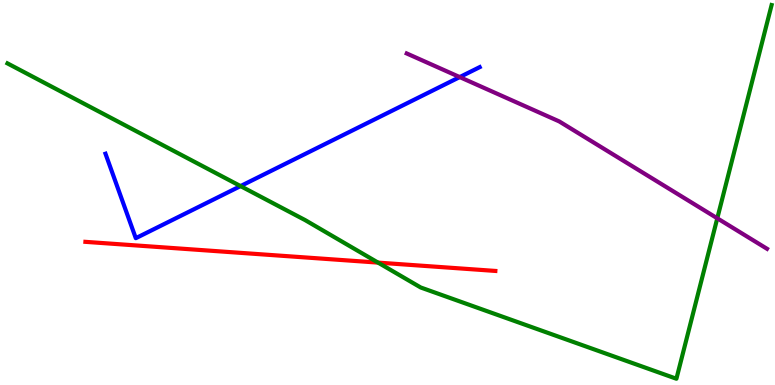[{'lines': ['blue', 'red'], 'intersections': []}, {'lines': ['green', 'red'], 'intersections': [{'x': 4.88, 'y': 3.18}]}, {'lines': ['purple', 'red'], 'intersections': []}, {'lines': ['blue', 'green'], 'intersections': [{'x': 3.1, 'y': 5.17}]}, {'lines': ['blue', 'purple'], 'intersections': [{'x': 5.93, 'y': 8.0}]}, {'lines': ['green', 'purple'], 'intersections': [{'x': 9.26, 'y': 4.33}]}]